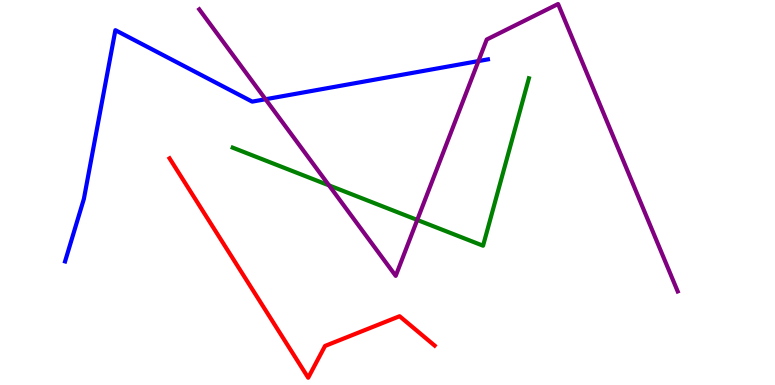[{'lines': ['blue', 'red'], 'intersections': []}, {'lines': ['green', 'red'], 'intersections': []}, {'lines': ['purple', 'red'], 'intersections': []}, {'lines': ['blue', 'green'], 'intersections': []}, {'lines': ['blue', 'purple'], 'intersections': [{'x': 3.43, 'y': 7.42}, {'x': 6.17, 'y': 8.41}]}, {'lines': ['green', 'purple'], 'intersections': [{'x': 4.25, 'y': 5.18}, {'x': 5.38, 'y': 4.29}]}]